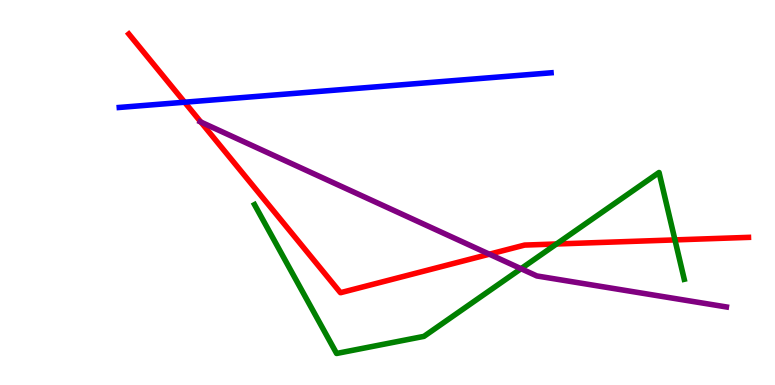[{'lines': ['blue', 'red'], 'intersections': [{'x': 2.38, 'y': 7.35}]}, {'lines': ['green', 'red'], 'intersections': [{'x': 7.18, 'y': 3.66}, {'x': 8.71, 'y': 3.77}]}, {'lines': ['purple', 'red'], 'intersections': [{'x': 2.59, 'y': 6.83}, {'x': 6.31, 'y': 3.4}]}, {'lines': ['blue', 'green'], 'intersections': []}, {'lines': ['blue', 'purple'], 'intersections': []}, {'lines': ['green', 'purple'], 'intersections': [{'x': 6.72, 'y': 3.02}]}]